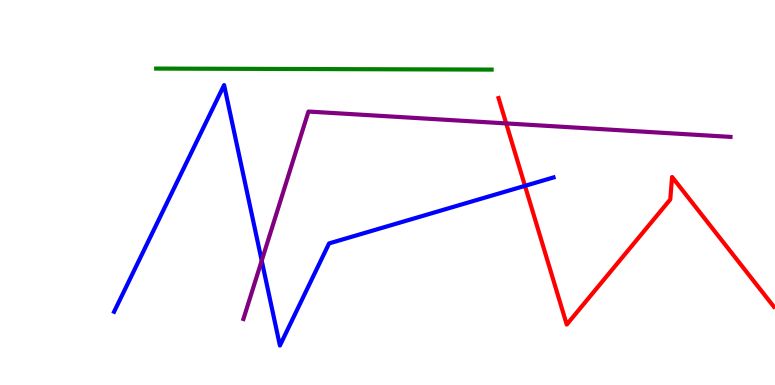[{'lines': ['blue', 'red'], 'intersections': [{'x': 6.77, 'y': 5.17}]}, {'lines': ['green', 'red'], 'intersections': []}, {'lines': ['purple', 'red'], 'intersections': [{'x': 6.53, 'y': 6.79}]}, {'lines': ['blue', 'green'], 'intersections': []}, {'lines': ['blue', 'purple'], 'intersections': [{'x': 3.38, 'y': 3.23}]}, {'lines': ['green', 'purple'], 'intersections': []}]